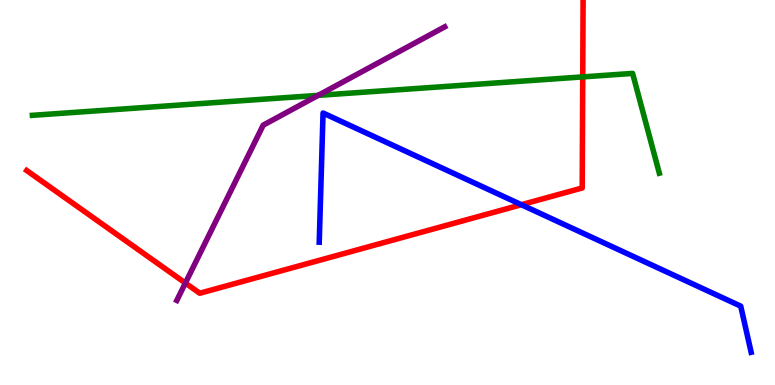[{'lines': ['blue', 'red'], 'intersections': [{'x': 6.73, 'y': 4.68}]}, {'lines': ['green', 'red'], 'intersections': [{'x': 7.52, 'y': 8.0}]}, {'lines': ['purple', 'red'], 'intersections': [{'x': 2.39, 'y': 2.65}]}, {'lines': ['blue', 'green'], 'intersections': []}, {'lines': ['blue', 'purple'], 'intersections': []}, {'lines': ['green', 'purple'], 'intersections': [{'x': 4.11, 'y': 7.52}]}]